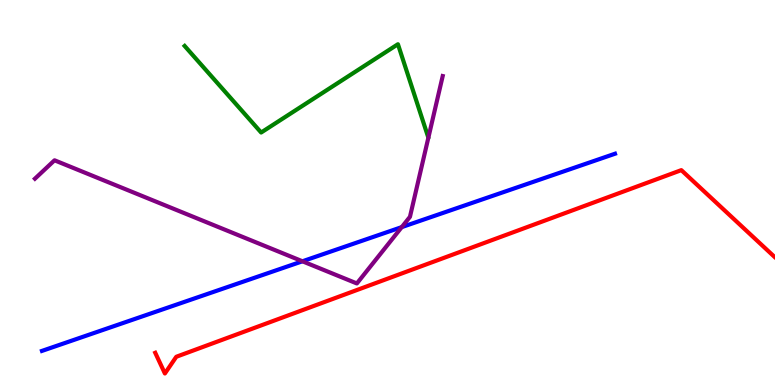[{'lines': ['blue', 'red'], 'intersections': []}, {'lines': ['green', 'red'], 'intersections': []}, {'lines': ['purple', 'red'], 'intersections': []}, {'lines': ['blue', 'green'], 'intersections': []}, {'lines': ['blue', 'purple'], 'intersections': [{'x': 3.9, 'y': 3.21}, {'x': 5.18, 'y': 4.1}]}, {'lines': ['green', 'purple'], 'intersections': []}]